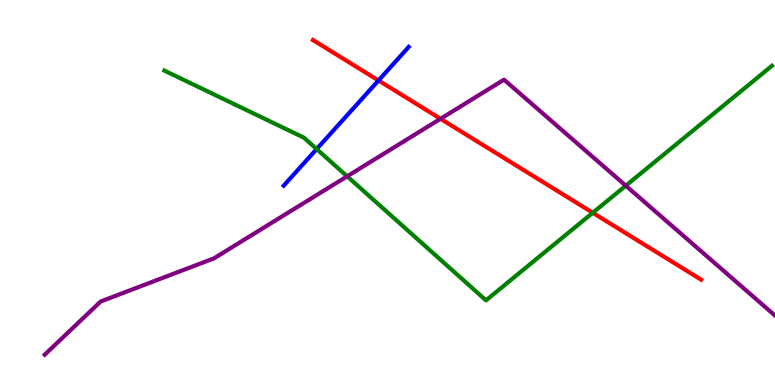[{'lines': ['blue', 'red'], 'intersections': [{'x': 4.88, 'y': 7.91}]}, {'lines': ['green', 'red'], 'intersections': [{'x': 7.65, 'y': 4.47}]}, {'lines': ['purple', 'red'], 'intersections': [{'x': 5.68, 'y': 6.91}]}, {'lines': ['blue', 'green'], 'intersections': [{'x': 4.09, 'y': 6.13}]}, {'lines': ['blue', 'purple'], 'intersections': []}, {'lines': ['green', 'purple'], 'intersections': [{'x': 4.48, 'y': 5.42}, {'x': 8.07, 'y': 5.18}]}]